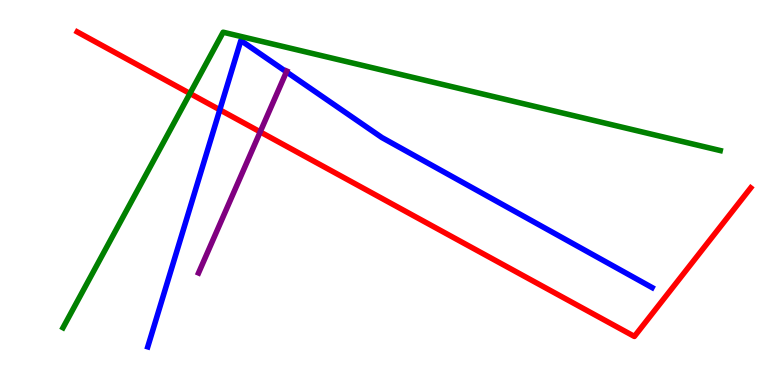[{'lines': ['blue', 'red'], 'intersections': [{'x': 2.84, 'y': 7.15}]}, {'lines': ['green', 'red'], 'intersections': [{'x': 2.45, 'y': 7.57}]}, {'lines': ['purple', 'red'], 'intersections': [{'x': 3.36, 'y': 6.57}]}, {'lines': ['blue', 'green'], 'intersections': []}, {'lines': ['blue', 'purple'], 'intersections': [{'x': 3.7, 'y': 8.13}]}, {'lines': ['green', 'purple'], 'intersections': []}]